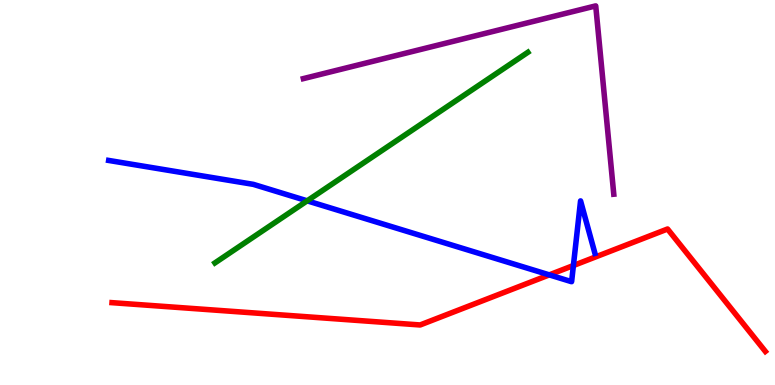[{'lines': ['blue', 'red'], 'intersections': [{'x': 7.09, 'y': 2.86}, {'x': 7.4, 'y': 3.1}]}, {'lines': ['green', 'red'], 'intersections': []}, {'lines': ['purple', 'red'], 'intersections': []}, {'lines': ['blue', 'green'], 'intersections': [{'x': 3.96, 'y': 4.78}]}, {'lines': ['blue', 'purple'], 'intersections': []}, {'lines': ['green', 'purple'], 'intersections': []}]